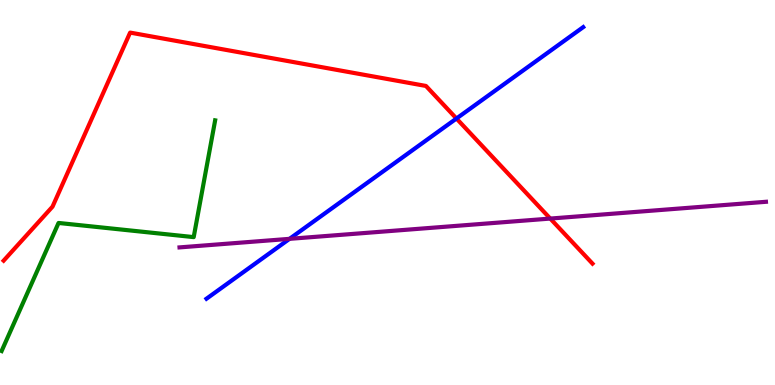[{'lines': ['blue', 'red'], 'intersections': [{'x': 5.89, 'y': 6.92}]}, {'lines': ['green', 'red'], 'intersections': []}, {'lines': ['purple', 'red'], 'intersections': [{'x': 7.1, 'y': 4.32}]}, {'lines': ['blue', 'green'], 'intersections': []}, {'lines': ['blue', 'purple'], 'intersections': [{'x': 3.74, 'y': 3.8}]}, {'lines': ['green', 'purple'], 'intersections': []}]